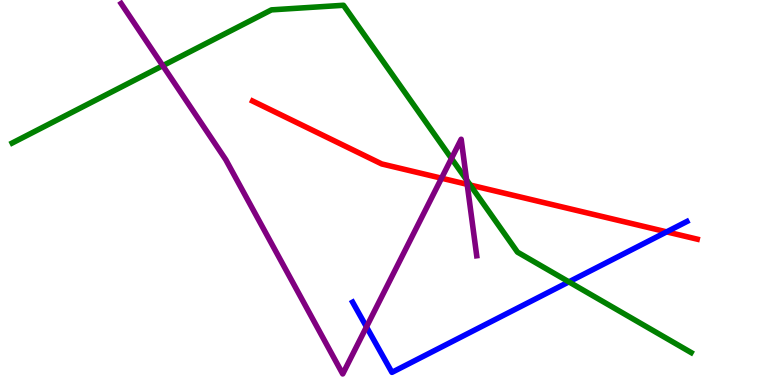[{'lines': ['blue', 'red'], 'intersections': [{'x': 8.6, 'y': 3.98}]}, {'lines': ['green', 'red'], 'intersections': [{'x': 6.07, 'y': 5.19}]}, {'lines': ['purple', 'red'], 'intersections': [{'x': 5.7, 'y': 5.37}, {'x': 6.03, 'y': 5.21}]}, {'lines': ['blue', 'green'], 'intersections': [{'x': 7.34, 'y': 2.68}]}, {'lines': ['blue', 'purple'], 'intersections': [{'x': 4.73, 'y': 1.51}]}, {'lines': ['green', 'purple'], 'intersections': [{'x': 2.1, 'y': 8.29}, {'x': 5.83, 'y': 5.88}, {'x': 6.02, 'y': 5.33}]}]